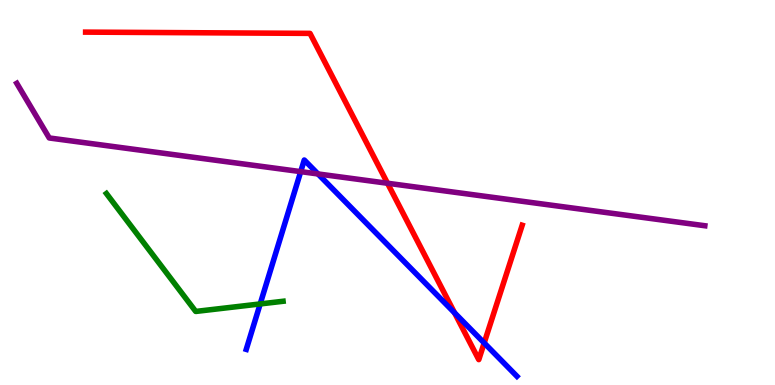[{'lines': ['blue', 'red'], 'intersections': [{'x': 5.87, 'y': 1.87}, {'x': 6.25, 'y': 1.09}]}, {'lines': ['green', 'red'], 'intersections': []}, {'lines': ['purple', 'red'], 'intersections': [{'x': 5.0, 'y': 5.24}]}, {'lines': ['blue', 'green'], 'intersections': [{'x': 3.36, 'y': 2.11}]}, {'lines': ['blue', 'purple'], 'intersections': [{'x': 3.88, 'y': 5.54}, {'x': 4.1, 'y': 5.48}]}, {'lines': ['green', 'purple'], 'intersections': []}]